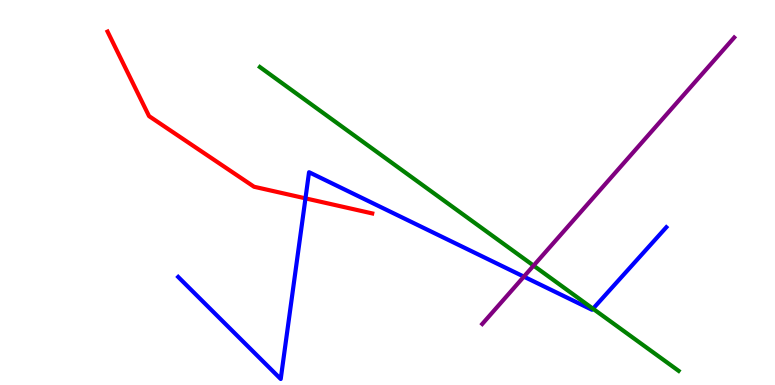[{'lines': ['blue', 'red'], 'intersections': [{'x': 3.94, 'y': 4.85}]}, {'lines': ['green', 'red'], 'intersections': []}, {'lines': ['purple', 'red'], 'intersections': []}, {'lines': ['blue', 'green'], 'intersections': [{'x': 7.65, 'y': 1.98}]}, {'lines': ['blue', 'purple'], 'intersections': [{'x': 6.76, 'y': 2.81}]}, {'lines': ['green', 'purple'], 'intersections': [{'x': 6.88, 'y': 3.1}]}]